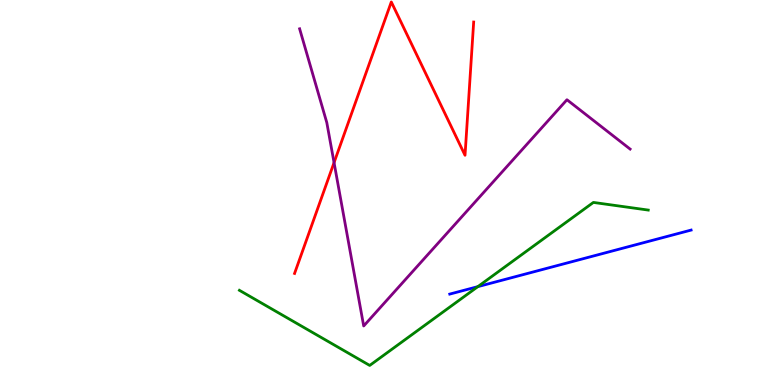[{'lines': ['blue', 'red'], 'intersections': []}, {'lines': ['green', 'red'], 'intersections': []}, {'lines': ['purple', 'red'], 'intersections': [{'x': 4.31, 'y': 5.78}]}, {'lines': ['blue', 'green'], 'intersections': [{'x': 6.17, 'y': 2.55}]}, {'lines': ['blue', 'purple'], 'intersections': []}, {'lines': ['green', 'purple'], 'intersections': []}]